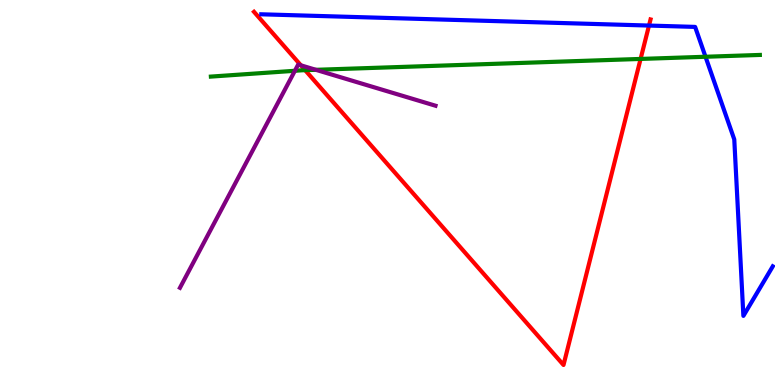[{'lines': ['blue', 'red'], 'intersections': [{'x': 8.37, 'y': 9.34}]}, {'lines': ['green', 'red'], 'intersections': [{'x': 3.94, 'y': 8.18}, {'x': 8.27, 'y': 8.47}]}, {'lines': ['purple', 'red'], 'intersections': [{'x': 3.88, 'y': 8.3}]}, {'lines': ['blue', 'green'], 'intersections': [{'x': 9.1, 'y': 8.53}]}, {'lines': ['blue', 'purple'], 'intersections': []}, {'lines': ['green', 'purple'], 'intersections': [{'x': 3.8, 'y': 8.16}, {'x': 4.08, 'y': 8.19}]}]